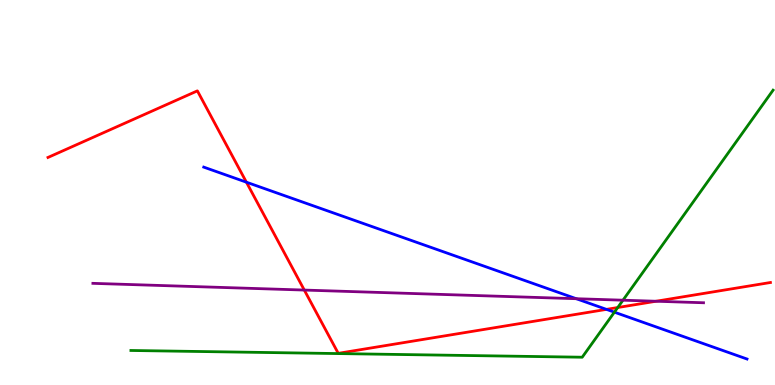[{'lines': ['blue', 'red'], 'intersections': [{'x': 3.18, 'y': 5.27}, {'x': 7.83, 'y': 1.96}]}, {'lines': ['green', 'red'], 'intersections': [{'x': 7.97, 'y': 2.01}]}, {'lines': ['purple', 'red'], 'intersections': [{'x': 3.93, 'y': 2.47}, {'x': 8.47, 'y': 2.18}]}, {'lines': ['blue', 'green'], 'intersections': [{'x': 7.93, 'y': 1.89}]}, {'lines': ['blue', 'purple'], 'intersections': [{'x': 7.44, 'y': 2.24}]}, {'lines': ['green', 'purple'], 'intersections': [{'x': 8.04, 'y': 2.2}]}]